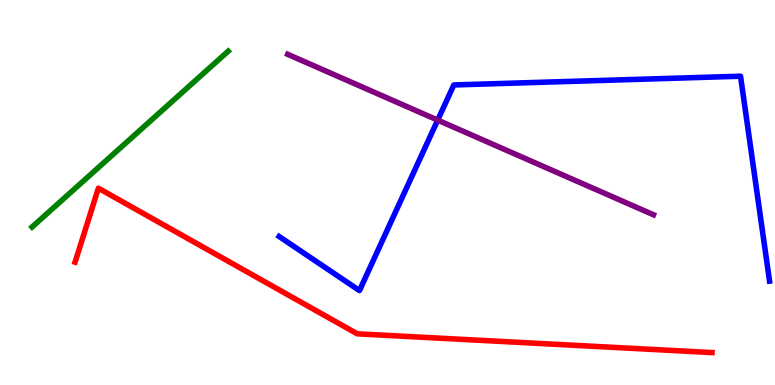[{'lines': ['blue', 'red'], 'intersections': []}, {'lines': ['green', 'red'], 'intersections': []}, {'lines': ['purple', 'red'], 'intersections': []}, {'lines': ['blue', 'green'], 'intersections': []}, {'lines': ['blue', 'purple'], 'intersections': [{'x': 5.65, 'y': 6.88}]}, {'lines': ['green', 'purple'], 'intersections': []}]